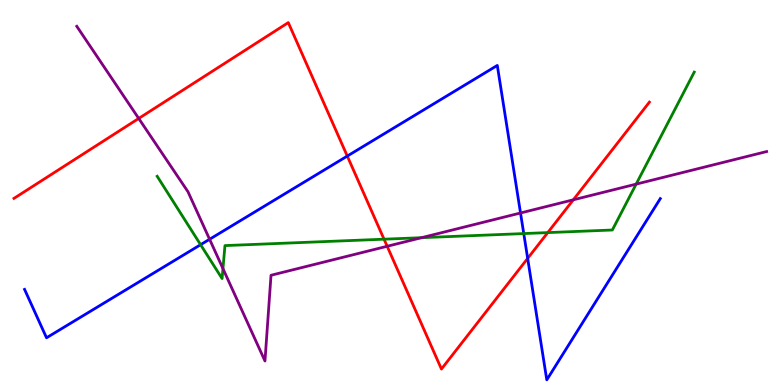[{'lines': ['blue', 'red'], 'intersections': [{'x': 4.48, 'y': 5.95}, {'x': 6.81, 'y': 3.29}]}, {'lines': ['green', 'red'], 'intersections': [{'x': 4.96, 'y': 3.79}, {'x': 7.07, 'y': 3.96}]}, {'lines': ['purple', 'red'], 'intersections': [{'x': 1.79, 'y': 6.92}, {'x': 5.0, 'y': 3.6}, {'x': 7.4, 'y': 4.81}]}, {'lines': ['blue', 'green'], 'intersections': [{'x': 2.59, 'y': 3.64}, {'x': 6.76, 'y': 3.93}]}, {'lines': ['blue', 'purple'], 'intersections': [{'x': 2.7, 'y': 3.79}, {'x': 6.72, 'y': 4.47}]}, {'lines': ['green', 'purple'], 'intersections': [{'x': 2.88, 'y': 3.02}, {'x': 5.44, 'y': 3.83}, {'x': 8.21, 'y': 5.22}]}]